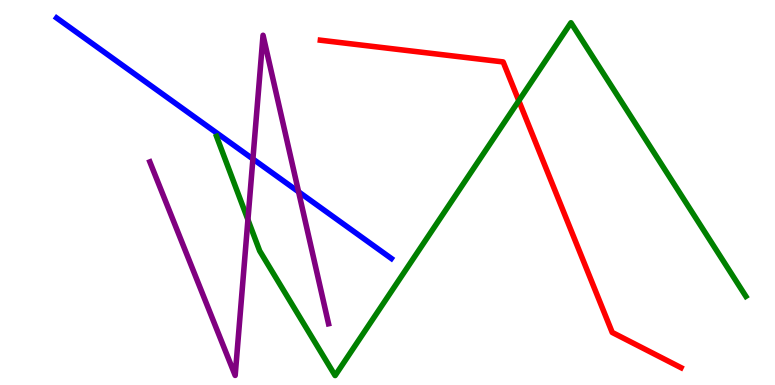[{'lines': ['blue', 'red'], 'intersections': []}, {'lines': ['green', 'red'], 'intersections': [{'x': 6.69, 'y': 7.38}]}, {'lines': ['purple', 'red'], 'intersections': []}, {'lines': ['blue', 'green'], 'intersections': []}, {'lines': ['blue', 'purple'], 'intersections': [{'x': 3.26, 'y': 5.87}, {'x': 3.85, 'y': 5.02}]}, {'lines': ['green', 'purple'], 'intersections': [{'x': 3.2, 'y': 4.29}]}]